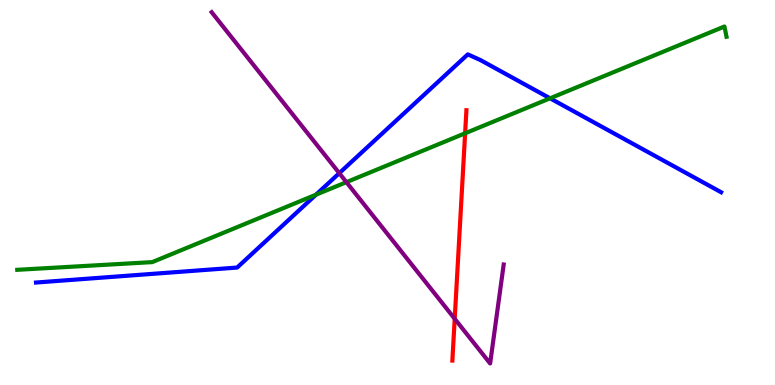[{'lines': ['blue', 'red'], 'intersections': []}, {'lines': ['green', 'red'], 'intersections': [{'x': 6.0, 'y': 6.54}]}, {'lines': ['purple', 'red'], 'intersections': [{'x': 5.87, 'y': 1.72}]}, {'lines': ['blue', 'green'], 'intersections': [{'x': 4.08, 'y': 4.94}, {'x': 7.1, 'y': 7.45}]}, {'lines': ['blue', 'purple'], 'intersections': [{'x': 4.38, 'y': 5.5}]}, {'lines': ['green', 'purple'], 'intersections': [{'x': 4.47, 'y': 5.27}]}]